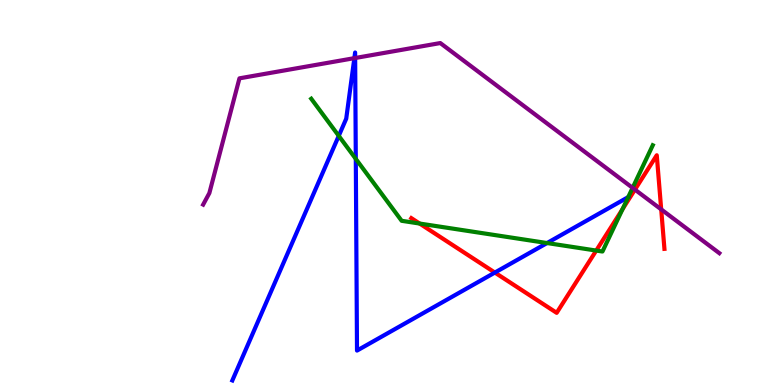[{'lines': ['blue', 'red'], 'intersections': [{'x': 6.39, 'y': 2.92}]}, {'lines': ['green', 'red'], 'intersections': [{'x': 5.41, 'y': 4.19}, {'x': 7.69, 'y': 3.49}, {'x': 8.03, 'y': 4.57}]}, {'lines': ['purple', 'red'], 'intersections': [{'x': 8.19, 'y': 5.07}, {'x': 8.53, 'y': 4.56}]}, {'lines': ['blue', 'green'], 'intersections': [{'x': 4.37, 'y': 6.47}, {'x': 4.59, 'y': 5.87}, {'x': 7.06, 'y': 3.69}]}, {'lines': ['blue', 'purple'], 'intersections': [{'x': 4.57, 'y': 8.49}, {'x': 4.58, 'y': 8.49}]}, {'lines': ['green', 'purple'], 'intersections': [{'x': 8.16, 'y': 5.12}]}]